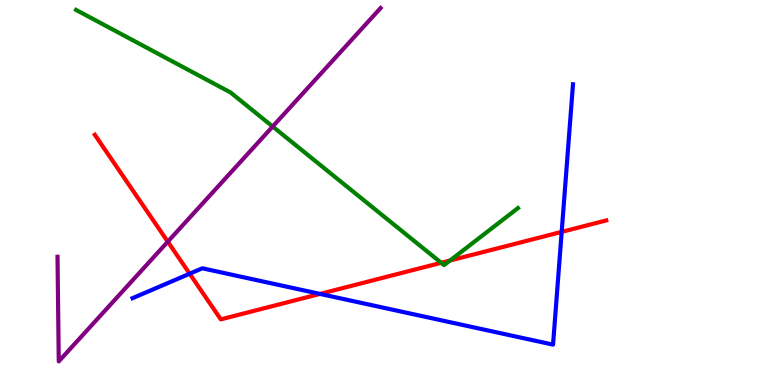[{'lines': ['blue', 'red'], 'intersections': [{'x': 2.45, 'y': 2.89}, {'x': 4.13, 'y': 2.37}, {'x': 7.25, 'y': 3.98}]}, {'lines': ['green', 'red'], 'intersections': [{'x': 5.69, 'y': 3.17}, {'x': 5.81, 'y': 3.23}]}, {'lines': ['purple', 'red'], 'intersections': [{'x': 2.16, 'y': 3.72}]}, {'lines': ['blue', 'green'], 'intersections': []}, {'lines': ['blue', 'purple'], 'intersections': []}, {'lines': ['green', 'purple'], 'intersections': [{'x': 3.52, 'y': 6.71}]}]